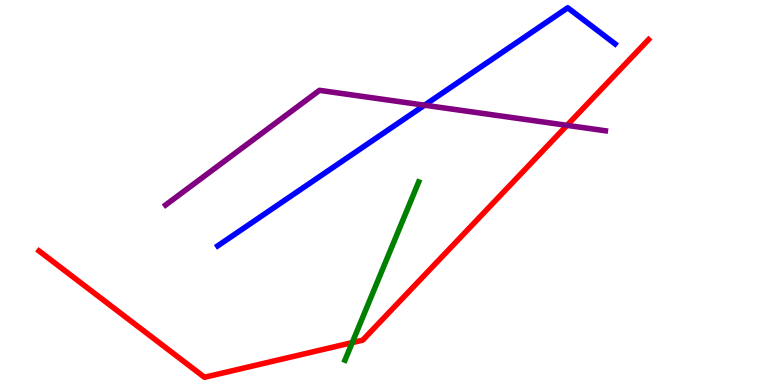[{'lines': ['blue', 'red'], 'intersections': []}, {'lines': ['green', 'red'], 'intersections': [{'x': 4.55, 'y': 1.1}]}, {'lines': ['purple', 'red'], 'intersections': [{'x': 7.32, 'y': 6.74}]}, {'lines': ['blue', 'green'], 'intersections': []}, {'lines': ['blue', 'purple'], 'intersections': [{'x': 5.48, 'y': 7.27}]}, {'lines': ['green', 'purple'], 'intersections': []}]